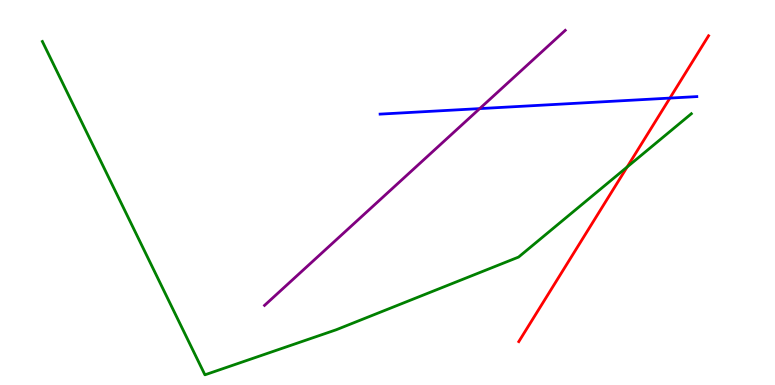[{'lines': ['blue', 'red'], 'intersections': [{'x': 8.64, 'y': 7.45}]}, {'lines': ['green', 'red'], 'intersections': [{'x': 8.09, 'y': 5.66}]}, {'lines': ['purple', 'red'], 'intersections': []}, {'lines': ['blue', 'green'], 'intersections': []}, {'lines': ['blue', 'purple'], 'intersections': [{'x': 6.19, 'y': 7.18}]}, {'lines': ['green', 'purple'], 'intersections': []}]